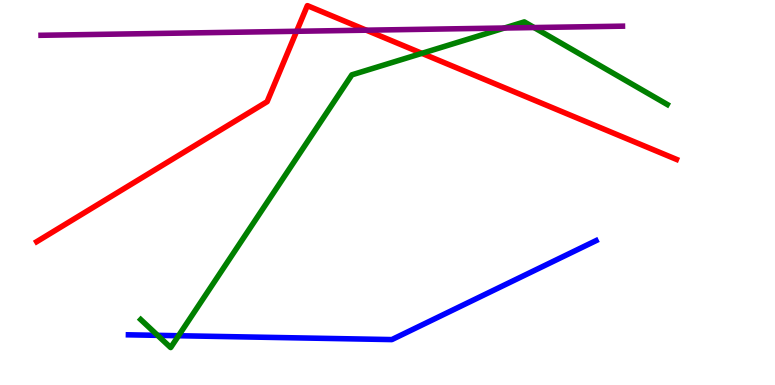[{'lines': ['blue', 'red'], 'intersections': []}, {'lines': ['green', 'red'], 'intersections': [{'x': 5.44, 'y': 8.61}]}, {'lines': ['purple', 'red'], 'intersections': [{'x': 3.83, 'y': 9.19}, {'x': 4.73, 'y': 9.22}]}, {'lines': ['blue', 'green'], 'intersections': [{'x': 2.03, 'y': 1.29}, {'x': 2.3, 'y': 1.28}]}, {'lines': ['blue', 'purple'], 'intersections': []}, {'lines': ['green', 'purple'], 'intersections': [{'x': 6.51, 'y': 9.27}, {'x': 6.89, 'y': 9.28}]}]